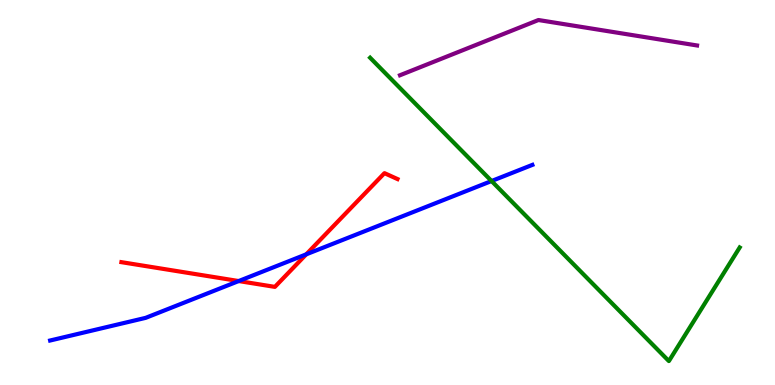[{'lines': ['blue', 'red'], 'intersections': [{'x': 3.08, 'y': 2.7}, {'x': 3.95, 'y': 3.39}]}, {'lines': ['green', 'red'], 'intersections': []}, {'lines': ['purple', 'red'], 'intersections': []}, {'lines': ['blue', 'green'], 'intersections': [{'x': 6.34, 'y': 5.3}]}, {'lines': ['blue', 'purple'], 'intersections': []}, {'lines': ['green', 'purple'], 'intersections': []}]